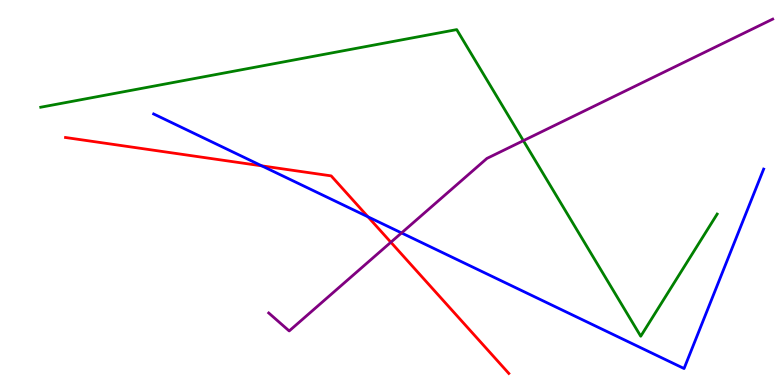[{'lines': ['blue', 'red'], 'intersections': [{'x': 3.38, 'y': 5.69}, {'x': 4.75, 'y': 4.37}]}, {'lines': ['green', 'red'], 'intersections': []}, {'lines': ['purple', 'red'], 'intersections': [{'x': 5.04, 'y': 3.71}]}, {'lines': ['blue', 'green'], 'intersections': []}, {'lines': ['blue', 'purple'], 'intersections': [{'x': 5.18, 'y': 3.95}]}, {'lines': ['green', 'purple'], 'intersections': [{'x': 6.75, 'y': 6.35}]}]